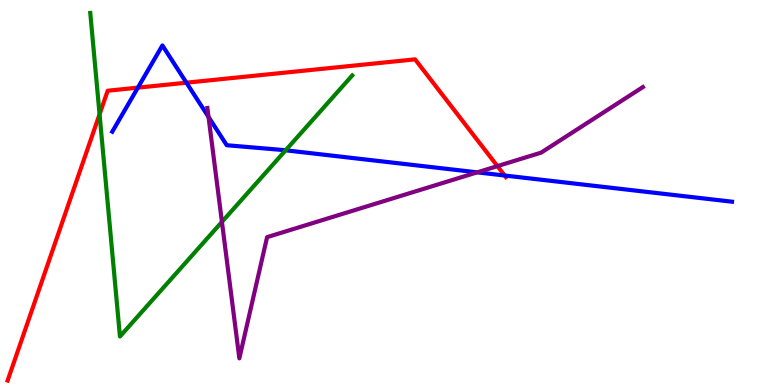[{'lines': ['blue', 'red'], 'intersections': [{'x': 1.78, 'y': 7.72}, {'x': 2.41, 'y': 7.85}, {'x': 6.51, 'y': 5.44}]}, {'lines': ['green', 'red'], 'intersections': [{'x': 1.28, 'y': 7.03}]}, {'lines': ['purple', 'red'], 'intersections': [{'x': 6.42, 'y': 5.69}]}, {'lines': ['blue', 'green'], 'intersections': [{'x': 3.69, 'y': 6.1}]}, {'lines': ['blue', 'purple'], 'intersections': [{'x': 2.69, 'y': 6.96}, {'x': 6.16, 'y': 5.52}]}, {'lines': ['green', 'purple'], 'intersections': [{'x': 2.86, 'y': 4.24}]}]